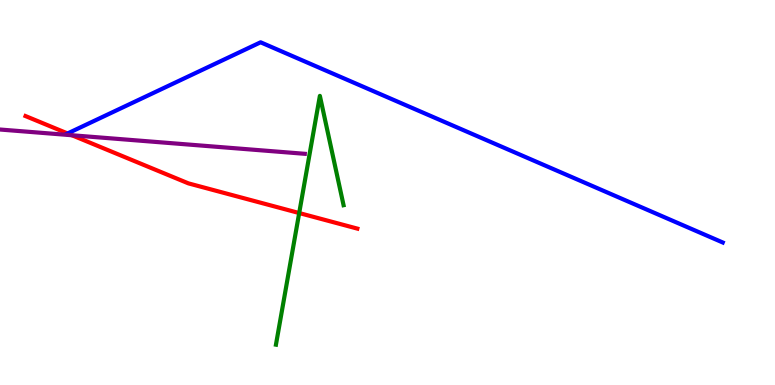[{'lines': ['blue', 'red'], 'intersections': [{'x': 0.872, 'y': 6.53}]}, {'lines': ['green', 'red'], 'intersections': [{'x': 3.86, 'y': 4.47}]}, {'lines': ['purple', 'red'], 'intersections': [{'x': 0.928, 'y': 6.49}]}, {'lines': ['blue', 'green'], 'intersections': []}, {'lines': ['blue', 'purple'], 'intersections': []}, {'lines': ['green', 'purple'], 'intersections': []}]